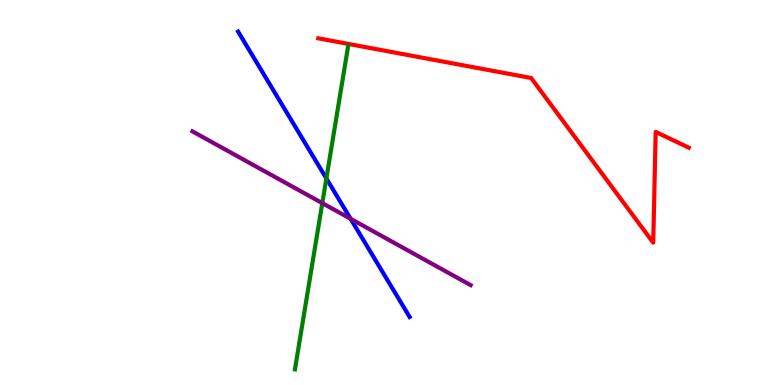[{'lines': ['blue', 'red'], 'intersections': []}, {'lines': ['green', 'red'], 'intersections': []}, {'lines': ['purple', 'red'], 'intersections': []}, {'lines': ['blue', 'green'], 'intersections': [{'x': 4.21, 'y': 5.37}]}, {'lines': ['blue', 'purple'], 'intersections': [{'x': 4.52, 'y': 4.32}]}, {'lines': ['green', 'purple'], 'intersections': [{'x': 4.16, 'y': 4.72}]}]